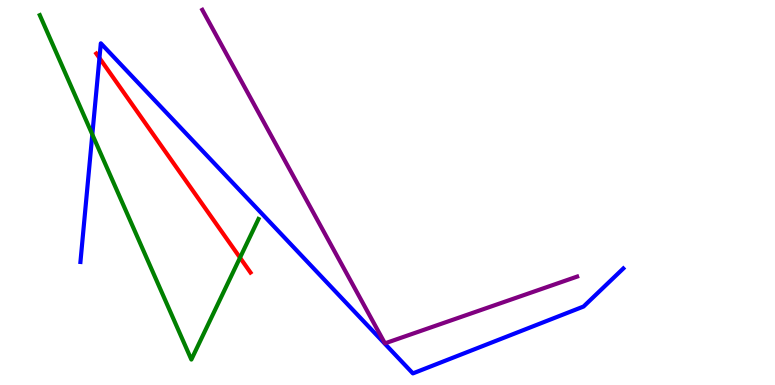[{'lines': ['blue', 'red'], 'intersections': [{'x': 1.28, 'y': 8.49}]}, {'lines': ['green', 'red'], 'intersections': [{'x': 3.1, 'y': 3.31}]}, {'lines': ['purple', 'red'], 'intersections': []}, {'lines': ['blue', 'green'], 'intersections': [{'x': 1.19, 'y': 6.51}]}, {'lines': ['blue', 'purple'], 'intersections': []}, {'lines': ['green', 'purple'], 'intersections': []}]